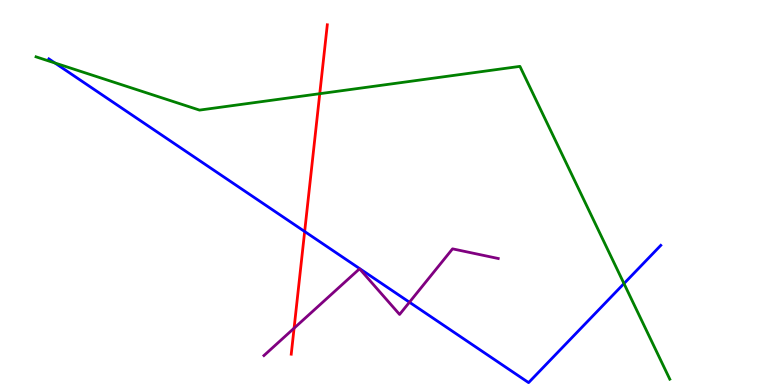[{'lines': ['blue', 'red'], 'intersections': [{'x': 3.93, 'y': 3.99}]}, {'lines': ['green', 'red'], 'intersections': [{'x': 4.13, 'y': 7.57}]}, {'lines': ['purple', 'red'], 'intersections': [{'x': 3.79, 'y': 1.48}]}, {'lines': ['blue', 'green'], 'intersections': [{'x': 0.709, 'y': 8.36}, {'x': 8.05, 'y': 2.63}]}, {'lines': ['blue', 'purple'], 'intersections': [{'x': 5.28, 'y': 2.15}]}, {'lines': ['green', 'purple'], 'intersections': []}]